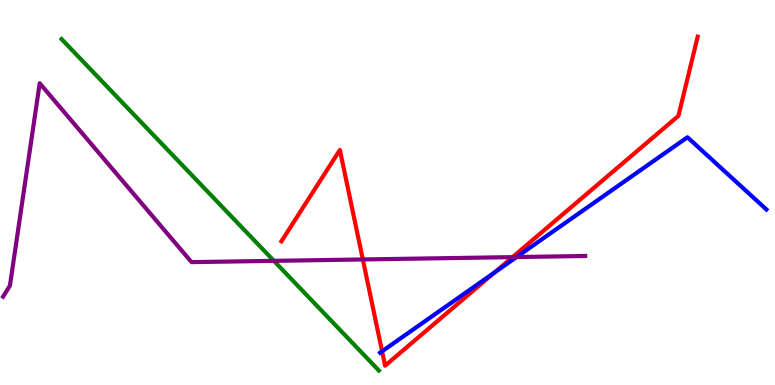[{'lines': ['blue', 'red'], 'intersections': [{'x': 4.93, 'y': 0.875}, {'x': 6.38, 'y': 2.92}]}, {'lines': ['green', 'red'], 'intersections': []}, {'lines': ['purple', 'red'], 'intersections': [{'x': 4.68, 'y': 3.26}, {'x': 6.61, 'y': 3.32}]}, {'lines': ['blue', 'green'], 'intersections': []}, {'lines': ['blue', 'purple'], 'intersections': [{'x': 6.67, 'y': 3.32}]}, {'lines': ['green', 'purple'], 'intersections': [{'x': 3.53, 'y': 3.22}]}]